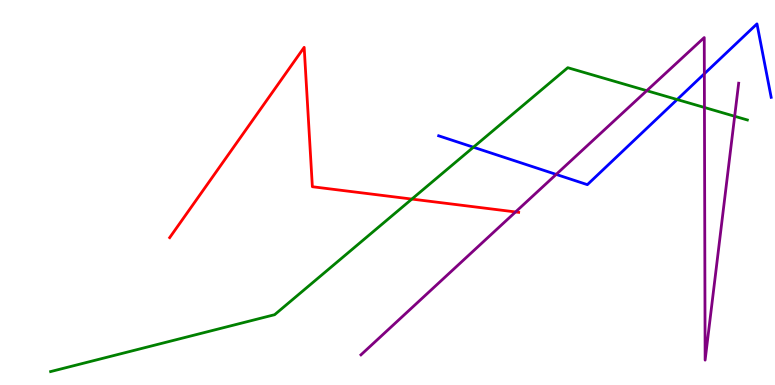[{'lines': ['blue', 'red'], 'intersections': []}, {'lines': ['green', 'red'], 'intersections': [{'x': 5.31, 'y': 4.83}]}, {'lines': ['purple', 'red'], 'intersections': [{'x': 6.65, 'y': 4.49}]}, {'lines': ['blue', 'green'], 'intersections': [{'x': 6.11, 'y': 6.18}, {'x': 8.74, 'y': 7.41}]}, {'lines': ['blue', 'purple'], 'intersections': [{'x': 7.18, 'y': 5.47}, {'x': 9.09, 'y': 8.08}]}, {'lines': ['green', 'purple'], 'intersections': [{'x': 8.35, 'y': 7.64}, {'x': 9.09, 'y': 7.21}, {'x': 9.48, 'y': 6.98}]}]